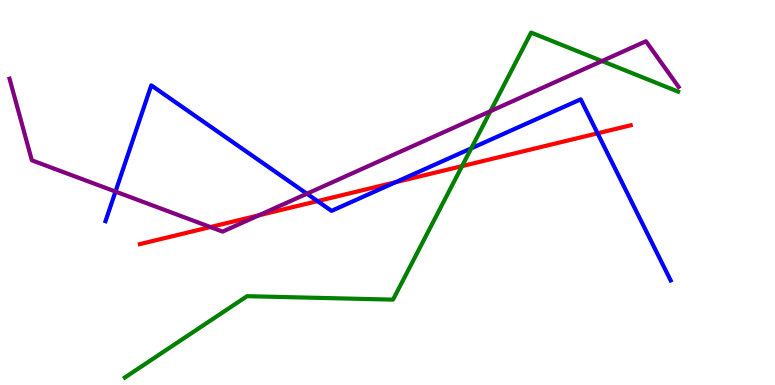[{'lines': ['blue', 'red'], 'intersections': [{'x': 4.1, 'y': 4.78}, {'x': 5.1, 'y': 5.27}, {'x': 7.71, 'y': 6.54}]}, {'lines': ['green', 'red'], 'intersections': [{'x': 5.96, 'y': 5.69}]}, {'lines': ['purple', 'red'], 'intersections': [{'x': 2.71, 'y': 4.1}, {'x': 3.34, 'y': 4.41}]}, {'lines': ['blue', 'green'], 'intersections': [{'x': 6.08, 'y': 6.15}]}, {'lines': ['blue', 'purple'], 'intersections': [{'x': 1.49, 'y': 5.02}, {'x': 3.96, 'y': 4.97}]}, {'lines': ['green', 'purple'], 'intersections': [{'x': 6.33, 'y': 7.11}, {'x': 7.77, 'y': 8.41}]}]